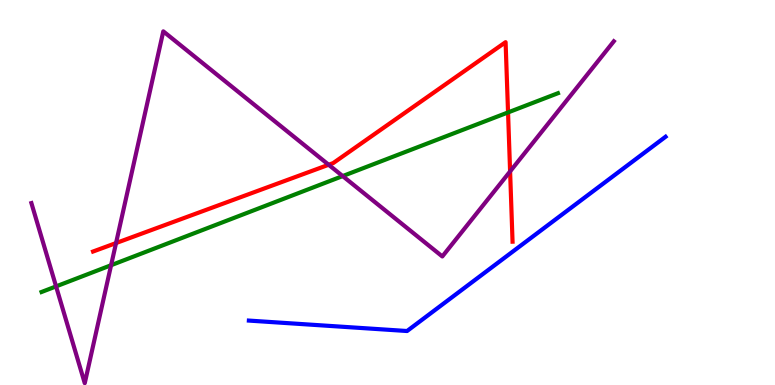[{'lines': ['blue', 'red'], 'intersections': []}, {'lines': ['green', 'red'], 'intersections': [{'x': 6.56, 'y': 7.08}]}, {'lines': ['purple', 'red'], 'intersections': [{'x': 1.5, 'y': 3.69}, {'x': 4.24, 'y': 5.72}, {'x': 6.58, 'y': 5.55}]}, {'lines': ['blue', 'green'], 'intersections': []}, {'lines': ['blue', 'purple'], 'intersections': []}, {'lines': ['green', 'purple'], 'intersections': [{'x': 0.724, 'y': 2.56}, {'x': 1.43, 'y': 3.11}, {'x': 4.42, 'y': 5.43}]}]